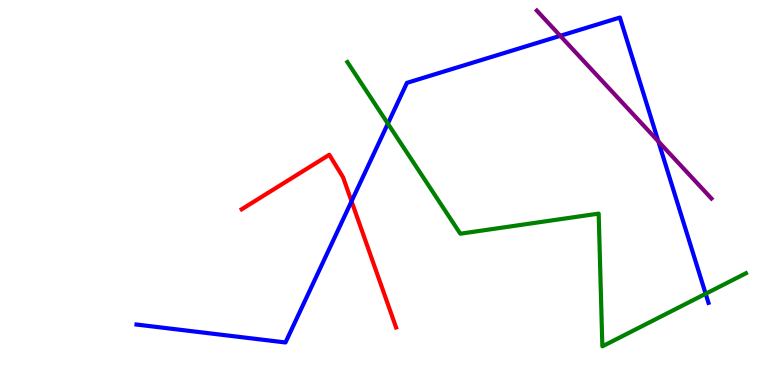[{'lines': ['blue', 'red'], 'intersections': [{'x': 4.54, 'y': 4.77}]}, {'lines': ['green', 'red'], 'intersections': []}, {'lines': ['purple', 'red'], 'intersections': []}, {'lines': ['blue', 'green'], 'intersections': [{'x': 5.0, 'y': 6.79}, {'x': 9.11, 'y': 2.37}]}, {'lines': ['blue', 'purple'], 'intersections': [{'x': 7.23, 'y': 9.07}, {'x': 8.49, 'y': 6.33}]}, {'lines': ['green', 'purple'], 'intersections': []}]